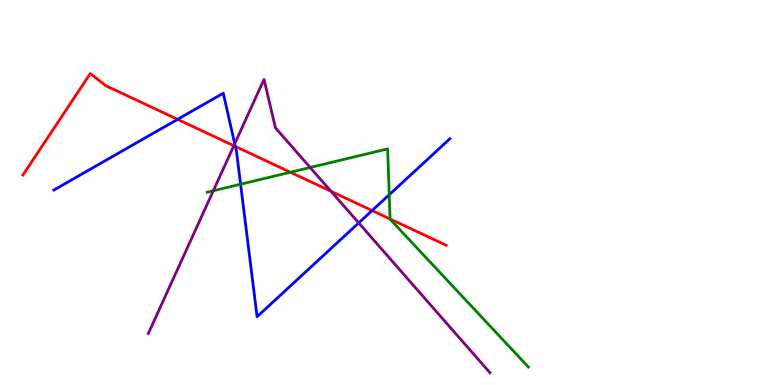[{'lines': ['blue', 'red'], 'intersections': [{'x': 2.29, 'y': 6.9}, {'x': 3.04, 'y': 6.2}, {'x': 4.8, 'y': 4.53}]}, {'lines': ['green', 'red'], 'intersections': [{'x': 3.75, 'y': 5.53}, {'x': 5.03, 'y': 4.31}]}, {'lines': ['purple', 'red'], 'intersections': [{'x': 3.02, 'y': 6.21}, {'x': 4.27, 'y': 5.03}]}, {'lines': ['blue', 'green'], 'intersections': [{'x': 3.1, 'y': 5.21}, {'x': 5.02, 'y': 4.94}]}, {'lines': ['blue', 'purple'], 'intersections': [{'x': 3.03, 'y': 6.27}, {'x': 4.63, 'y': 4.21}]}, {'lines': ['green', 'purple'], 'intersections': [{'x': 2.75, 'y': 5.04}, {'x': 4.0, 'y': 5.65}]}]